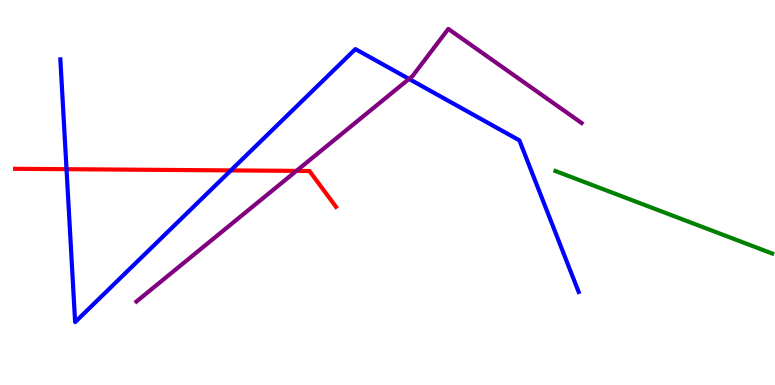[{'lines': ['blue', 'red'], 'intersections': [{'x': 0.858, 'y': 5.61}, {'x': 2.98, 'y': 5.57}]}, {'lines': ['green', 'red'], 'intersections': []}, {'lines': ['purple', 'red'], 'intersections': [{'x': 3.82, 'y': 5.56}]}, {'lines': ['blue', 'green'], 'intersections': []}, {'lines': ['blue', 'purple'], 'intersections': [{'x': 5.28, 'y': 7.95}]}, {'lines': ['green', 'purple'], 'intersections': []}]